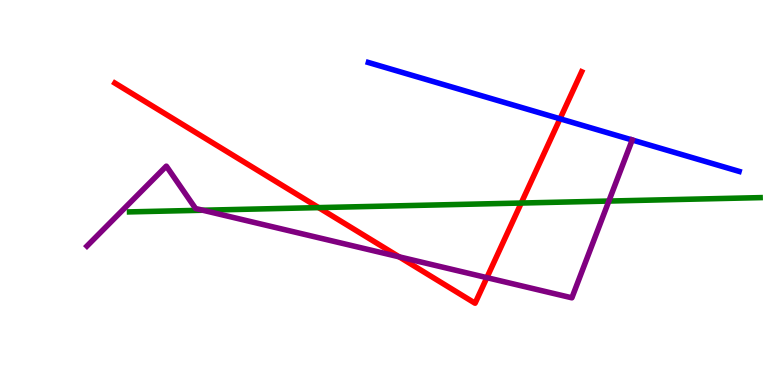[{'lines': ['blue', 'red'], 'intersections': [{'x': 7.23, 'y': 6.91}]}, {'lines': ['green', 'red'], 'intersections': [{'x': 4.11, 'y': 4.61}, {'x': 6.73, 'y': 4.73}]}, {'lines': ['purple', 'red'], 'intersections': [{'x': 5.15, 'y': 3.33}, {'x': 6.28, 'y': 2.79}]}, {'lines': ['blue', 'green'], 'intersections': []}, {'lines': ['blue', 'purple'], 'intersections': [{'x': 8.16, 'y': 6.36}]}, {'lines': ['green', 'purple'], 'intersections': [{'x': 2.62, 'y': 4.54}, {'x': 7.86, 'y': 4.78}]}]